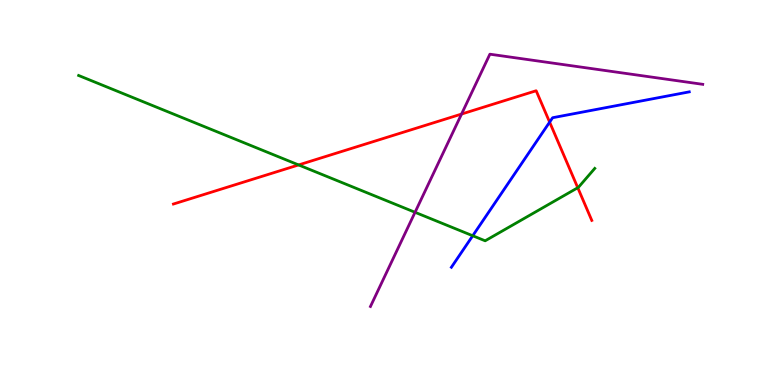[{'lines': ['blue', 'red'], 'intersections': [{'x': 7.09, 'y': 6.83}]}, {'lines': ['green', 'red'], 'intersections': [{'x': 3.85, 'y': 5.72}, {'x': 7.46, 'y': 5.12}]}, {'lines': ['purple', 'red'], 'intersections': [{'x': 5.96, 'y': 7.04}]}, {'lines': ['blue', 'green'], 'intersections': [{'x': 6.1, 'y': 3.88}]}, {'lines': ['blue', 'purple'], 'intersections': []}, {'lines': ['green', 'purple'], 'intersections': [{'x': 5.36, 'y': 4.49}]}]